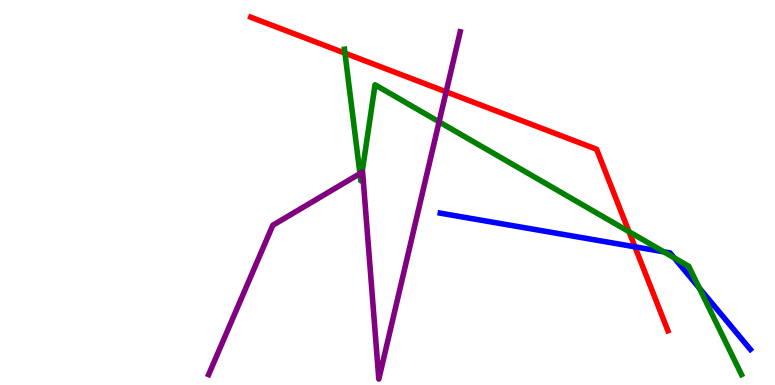[{'lines': ['blue', 'red'], 'intersections': [{'x': 8.19, 'y': 3.59}]}, {'lines': ['green', 'red'], 'intersections': [{'x': 4.45, 'y': 8.62}, {'x': 8.12, 'y': 3.98}]}, {'lines': ['purple', 'red'], 'intersections': [{'x': 5.76, 'y': 7.62}]}, {'lines': ['blue', 'green'], 'intersections': [{'x': 8.57, 'y': 3.46}, {'x': 8.7, 'y': 3.3}, {'x': 9.02, 'y': 2.52}]}, {'lines': ['blue', 'purple'], 'intersections': []}, {'lines': ['green', 'purple'], 'intersections': [{'x': 4.64, 'y': 5.49}, {'x': 4.67, 'y': 5.52}, {'x': 5.67, 'y': 6.84}]}]